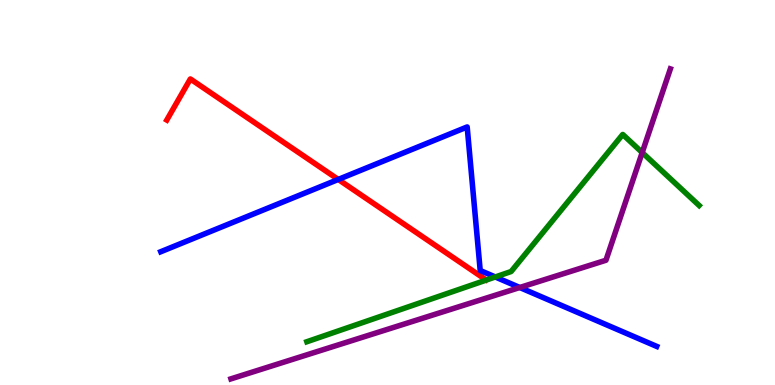[{'lines': ['blue', 'red'], 'intersections': [{'x': 4.36, 'y': 5.34}]}, {'lines': ['green', 'red'], 'intersections': []}, {'lines': ['purple', 'red'], 'intersections': []}, {'lines': ['blue', 'green'], 'intersections': [{'x': 6.39, 'y': 2.81}]}, {'lines': ['blue', 'purple'], 'intersections': [{'x': 6.71, 'y': 2.53}]}, {'lines': ['green', 'purple'], 'intersections': [{'x': 8.29, 'y': 6.04}]}]